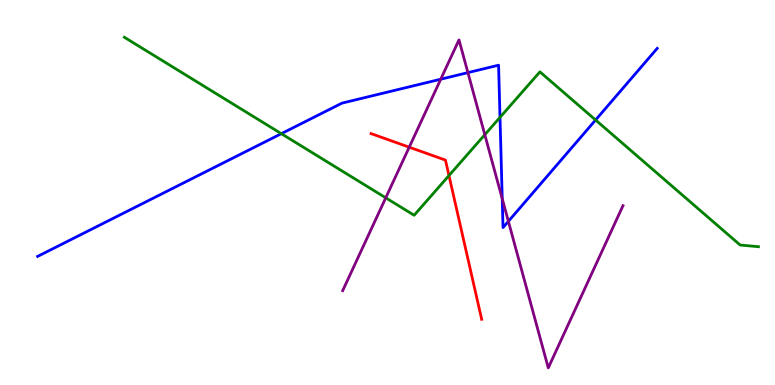[{'lines': ['blue', 'red'], 'intersections': []}, {'lines': ['green', 'red'], 'intersections': [{'x': 5.79, 'y': 5.44}]}, {'lines': ['purple', 'red'], 'intersections': [{'x': 5.28, 'y': 6.18}]}, {'lines': ['blue', 'green'], 'intersections': [{'x': 3.63, 'y': 6.53}, {'x': 6.45, 'y': 6.95}, {'x': 7.68, 'y': 6.88}]}, {'lines': ['blue', 'purple'], 'intersections': [{'x': 5.69, 'y': 7.94}, {'x': 6.04, 'y': 8.11}, {'x': 6.48, 'y': 4.84}, {'x': 6.56, 'y': 4.25}]}, {'lines': ['green', 'purple'], 'intersections': [{'x': 4.98, 'y': 4.86}, {'x': 6.26, 'y': 6.5}]}]